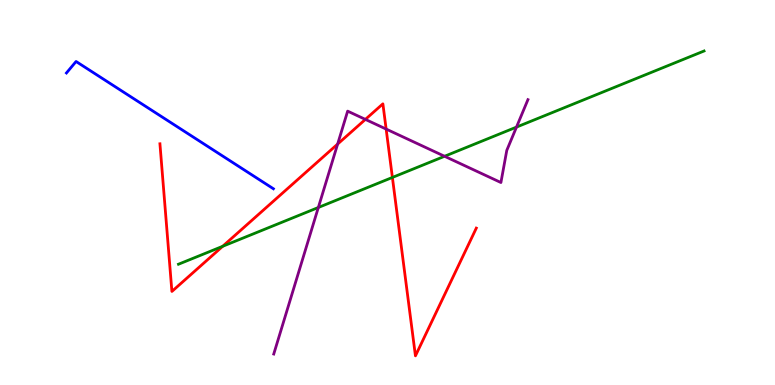[{'lines': ['blue', 'red'], 'intersections': []}, {'lines': ['green', 'red'], 'intersections': [{'x': 2.87, 'y': 3.6}, {'x': 5.06, 'y': 5.39}]}, {'lines': ['purple', 'red'], 'intersections': [{'x': 4.36, 'y': 6.26}, {'x': 4.71, 'y': 6.9}, {'x': 4.98, 'y': 6.65}]}, {'lines': ['blue', 'green'], 'intersections': []}, {'lines': ['blue', 'purple'], 'intersections': []}, {'lines': ['green', 'purple'], 'intersections': [{'x': 4.11, 'y': 4.61}, {'x': 5.74, 'y': 5.94}, {'x': 6.66, 'y': 6.7}]}]